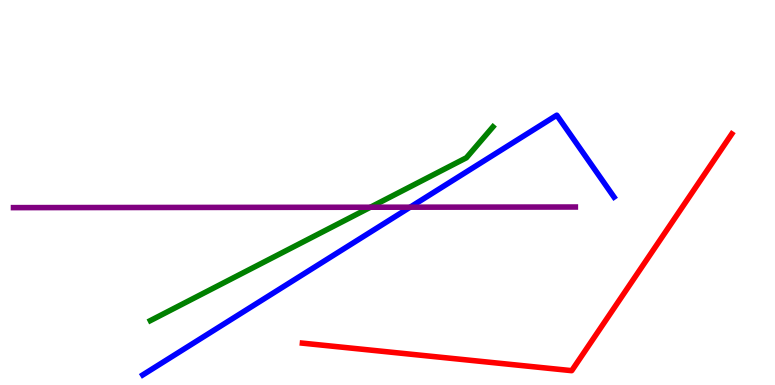[{'lines': ['blue', 'red'], 'intersections': []}, {'lines': ['green', 'red'], 'intersections': []}, {'lines': ['purple', 'red'], 'intersections': []}, {'lines': ['blue', 'green'], 'intersections': []}, {'lines': ['blue', 'purple'], 'intersections': [{'x': 5.29, 'y': 4.62}]}, {'lines': ['green', 'purple'], 'intersections': [{'x': 4.78, 'y': 4.62}]}]